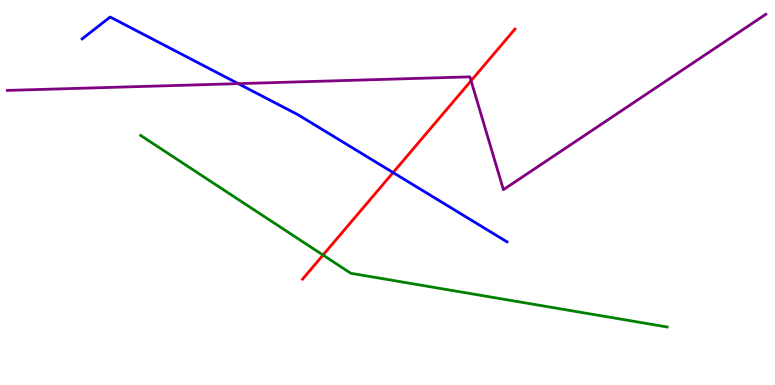[{'lines': ['blue', 'red'], 'intersections': [{'x': 5.07, 'y': 5.52}]}, {'lines': ['green', 'red'], 'intersections': [{'x': 4.17, 'y': 3.38}]}, {'lines': ['purple', 'red'], 'intersections': [{'x': 6.08, 'y': 7.9}]}, {'lines': ['blue', 'green'], 'intersections': []}, {'lines': ['blue', 'purple'], 'intersections': [{'x': 3.07, 'y': 7.83}]}, {'lines': ['green', 'purple'], 'intersections': []}]